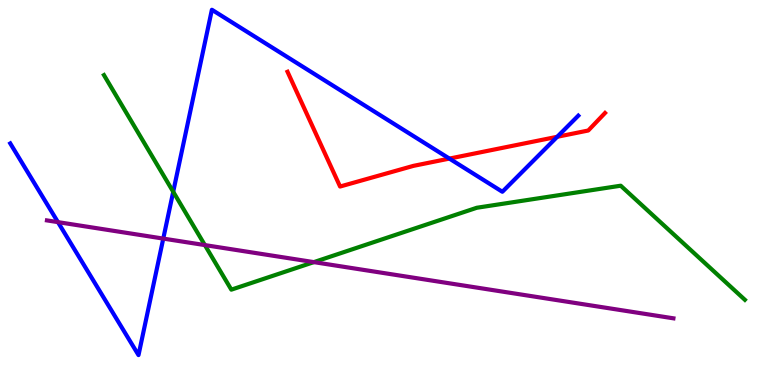[{'lines': ['blue', 'red'], 'intersections': [{'x': 5.8, 'y': 5.88}, {'x': 7.19, 'y': 6.45}]}, {'lines': ['green', 'red'], 'intersections': []}, {'lines': ['purple', 'red'], 'intersections': []}, {'lines': ['blue', 'green'], 'intersections': [{'x': 2.24, 'y': 5.02}]}, {'lines': ['blue', 'purple'], 'intersections': [{'x': 0.748, 'y': 4.23}, {'x': 2.11, 'y': 3.8}]}, {'lines': ['green', 'purple'], 'intersections': [{'x': 2.64, 'y': 3.63}, {'x': 4.05, 'y': 3.19}]}]